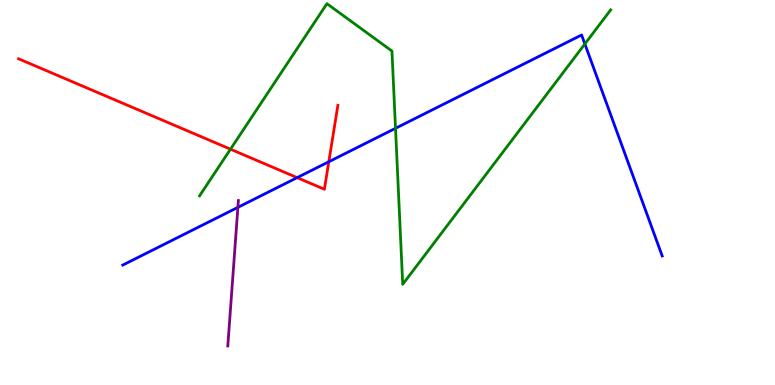[{'lines': ['blue', 'red'], 'intersections': [{'x': 3.83, 'y': 5.39}, {'x': 4.24, 'y': 5.8}]}, {'lines': ['green', 'red'], 'intersections': [{'x': 2.97, 'y': 6.12}]}, {'lines': ['purple', 'red'], 'intersections': []}, {'lines': ['blue', 'green'], 'intersections': [{'x': 5.1, 'y': 6.67}, {'x': 7.55, 'y': 8.86}]}, {'lines': ['blue', 'purple'], 'intersections': [{'x': 3.07, 'y': 4.61}]}, {'lines': ['green', 'purple'], 'intersections': []}]